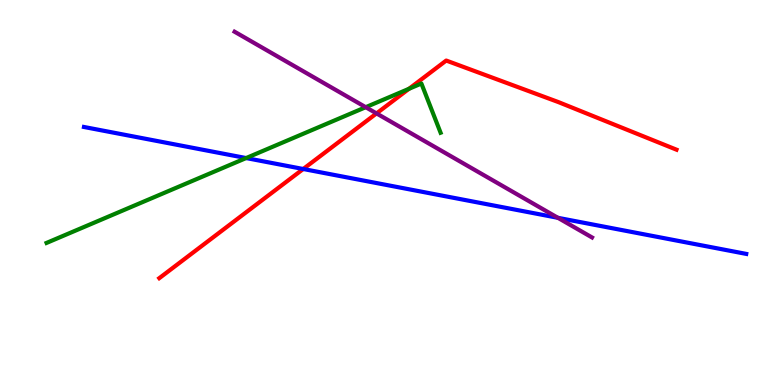[{'lines': ['blue', 'red'], 'intersections': [{'x': 3.91, 'y': 5.61}]}, {'lines': ['green', 'red'], 'intersections': [{'x': 5.28, 'y': 7.69}]}, {'lines': ['purple', 'red'], 'intersections': [{'x': 4.86, 'y': 7.05}]}, {'lines': ['blue', 'green'], 'intersections': [{'x': 3.18, 'y': 5.89}]}, {'lines': ['blue', 'purple'], 'intersections': [{'x': 7.2, 'y': 4.34}]}, {'lines': ['green', 'purple'], 'intersections': [{'x': 4.72, 'y': 7.22}]}]